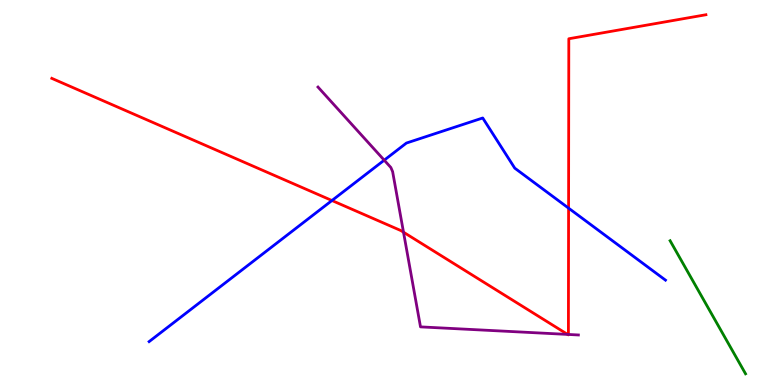[{'lines': ['blue', 'red'], 'intersections': [{'x': 4.28, 'y': 4.79}, {'x': 7.34, 'y': 4.59}]}, {'lines': ['green', 'red'], 'intersections': []}, {'lines': ['purple', 'red'], 'intersections': [{'x': 5.21, 'y': 3.97}, {'x': 7.32, 'y': 1.31}, {'x': 7.33, 'y': 1.31}]}, {'lines': ['blue', 'green'], 'intersections': []}, {'lines': ['blue', 'purple'], 'intersections': [{'x': 4.96, 'y': 5.84}]}, {'lines': ['green', 'purple'], 'intersections': []}]